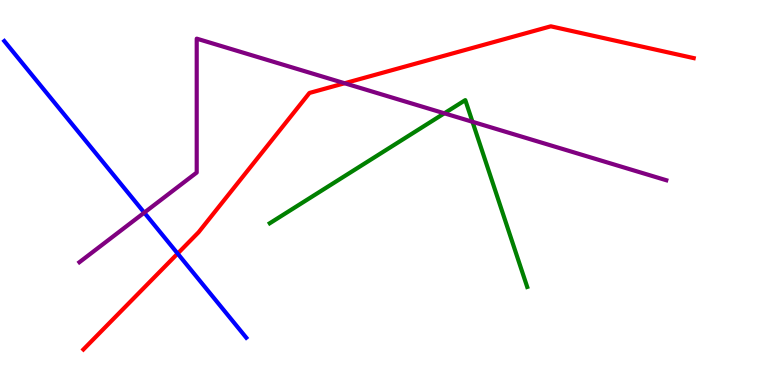[{'lines': ['blue', 'red'], 'intersections': [{'x': 2.29, 'y': 3.41}]}, {'lines': ['green', 'red'], 'intersections': []}, {'lines': ['purple', 'red'], 'intersections': [{'x': 4.45, 'y': 7.84}]}, {'lines': ['blue', 'green'], 'intersections': []}, {'lines': ['blue', 'purple'], 'intersections': [{'x': 1.86, 'y': 4.48}]}, {'lines': ['green', 'purple'], 'intersections': [{'x': 5.73, 'y': 7.06}, {'x': 6.1, 'y': 6.84}]}]